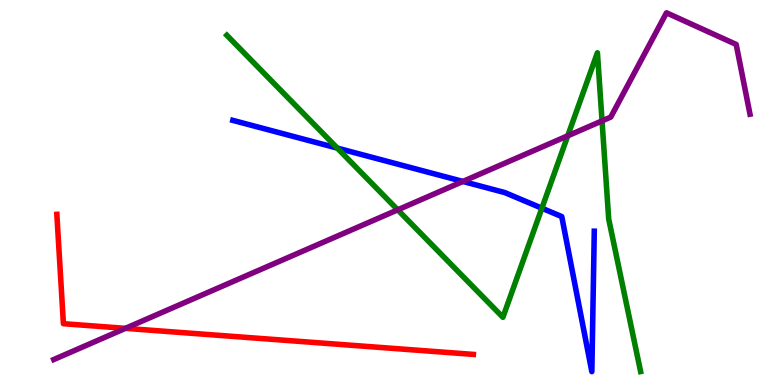[{'lines': ['blue', 'red'], 'intersections': []}, {'lines': ['green', 'red'], 'intersections': []}, {'lines': ['purple', 'red'], 'intersections': [{'x': 1.62, 'y': 1.47}]}, {'lines': ['blue', 'green'], 'intersections': [{'x': 4.35, 'y': 6.15}, {'x': 6.99, 'y': 4.59}]}, {'lines': ['blue', 'purple'], 'intersections': [{'x': 5.97, 'y': 5.29}]}, {'lines': ['green', 'purple'], 'intersections': [{'x': 5.13, 'y': 4.55}, {'x': 7.33, 'y': 6.47}, {'x': 7.77, 'y': 6.86}]}]